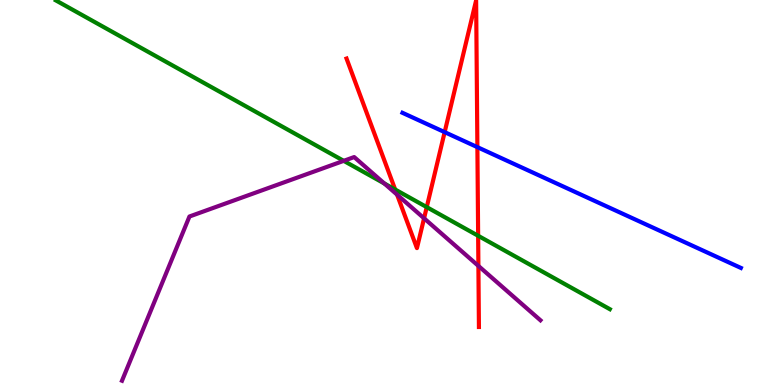[{'lines': ['blue', 'red'], 'intersections': [{'x': 5.74, 'y': 6.57}, {'x': 6.16, 'y': 6.18}]}, {'lines': ['green', 'red'], 'intersections': [{'x': 5.1, 'y': 5.08}, {'x': 5.51, 'y': 4.62}, {'x': 6.17, 'y': 3.88}]}, {'lines': ['purple', 'red'], 'intersections': [{'x': 5.12, 'y': 4.94}, {'x': 5.47, 'y': 4.33}, {'x': 6.17, 'y': 3.09}]}, {'lines': ['blue', 'green'], 'intersections': []}, {'lines': ['blue', 'purple'], 'intersections': []}, {'lines': ['green', 'purple'], 'intersections': [{'x': 4.43, 'y': 5.82}, {'x': 4.96, 'y': 5.23}]}]